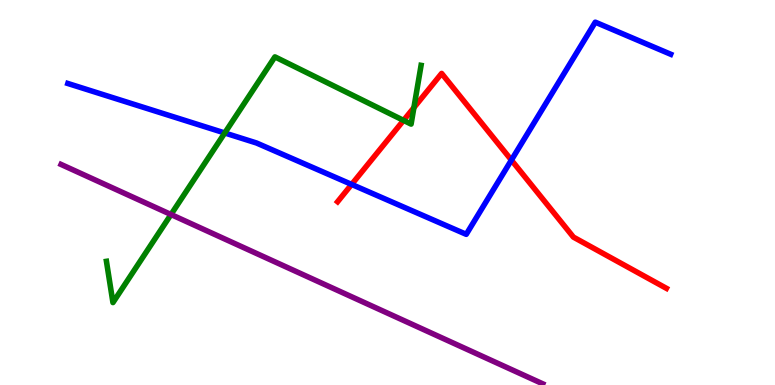[{'lines': ['blue', 'red'], 'intersections': [{'x': 4.54, 'y': 5.21}, {'x': 6.6, 'y': 5.84}]}, {'lines': ['green', 'red'], 'intersections': [{'x': 5.21, 'y': 6.87}, {'x': 5.34, 'y': 7.2}]}, {'lines': ['purple', 'red'], 'intersections': []}, {'lines': ['blue', 'green'], 'intersections': [{'x': 2.9, 'y': 6.55}]}, {'lines': ['blue', 'purple'], 'intersections': []}, {'lines': ['green', 'purple'], 'intersections': [{'x': 2.21, 'y': 4.43}]}]